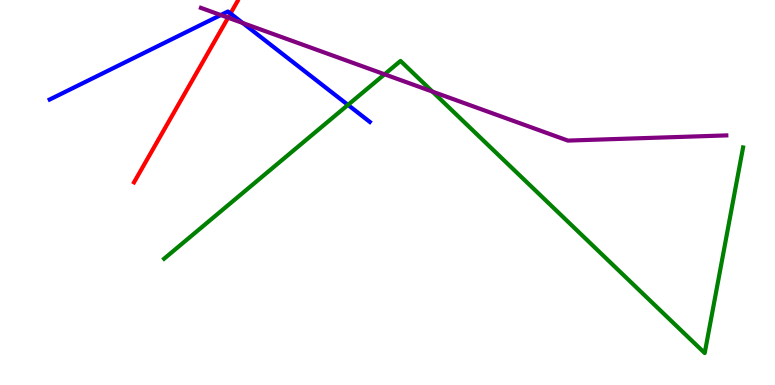[{'lines': ['blue', 'red'], 'intersections': [{'x': 2.97, 'y': 9.65}]}, {'lines': ['green', 'red'], 'intersections': []}, {'lines': ['purple', 'red'], 'intersections': [{'x': 2.94, 'y': 9.54}]}, {'lines': ['blue', 'green'], 'intersections': [{'x': 4.49, 'y': 7.28}]}, {'lines': ['blue', 'purple'], 'intersections': [{'x': 2.85, 'y': 9.61}, {'x': 3.13, 'y': 9.4}]}, {'lines': ['green', 'purple'], 'intersections': [{'x': 4.96, 'y': 8.07}, {'x': 5.58, 'y': 7.62}]}]